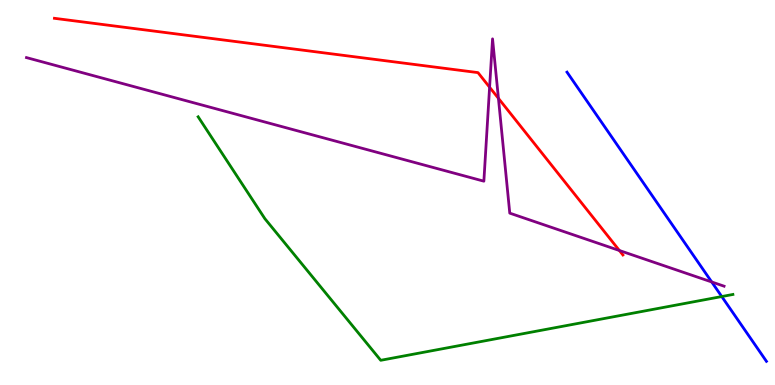[{'lines': ['blue', 'red'], 'intersections': []}, {'lines': ['green', 'red'], 'intersections': []}, {'lines': ['purple', 'red'], 'intersections': [{'x': 6.32, 'y': 7.73}, {'x': 6.43, 'y': 7.45}, {'x': 7.99, 'y': 3.49}]}, {'lines': ['blue', 'green'], 'intersections': [{'x': 9.31, 'y': 2.3}]}, {'lines': ['blue', 'purple'], 'intersections': [{'x': 9.18, 'y': 2.68}]}, {'lines': ['green', 'purple'], 'intersections': []}]